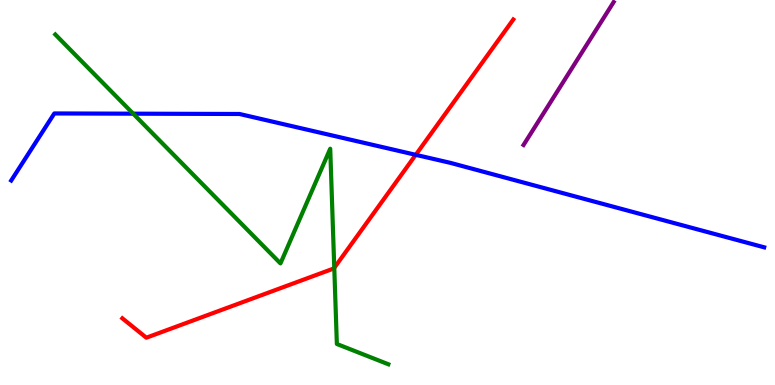[{'lines': ['blue', 'red'], 'intersections': [{'x': 5.36, 'y': 5.98}]}, {'lines': ['green', 'red'], 'intersections': [{'x': 4.31, 'y': 3.04}]}, {'lines': ['purple', 'red'], 'intersections': []}, {'lines': ['blue', 'green'], 'intersections': [{'x': 1.72, 'y': 7.05}]}, {'lines': ['blue', 'purple'], 'intersections': []}, {'lines': ['green', 'purple'], 'intersections': []}]